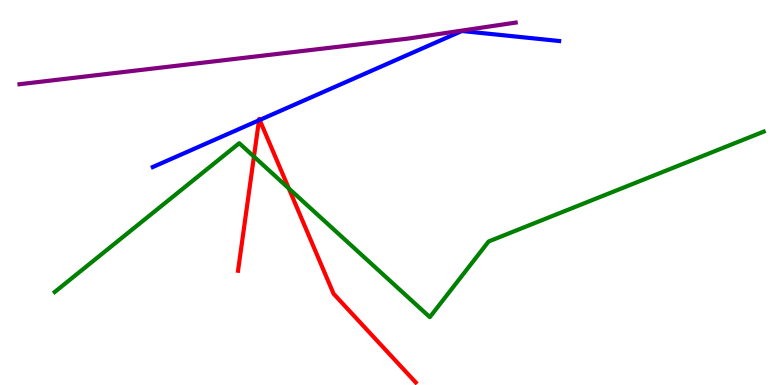[{'lines': ['blue', 'red'], 'intersections': [{'x': 3.34, 'y': 6.88}, {'x': 3.35, 'y': 6.88}]}, {'lines': ['green', 'red'], 'intersections': [{'x': 3.28, 'y': 5.93}, {'x': 3.73, 'y': 5.11}]}, {'lines': ['purple', 'red'], 'intersections': []}, {'lines': ['blue', 'green'], 'intersections': []}, {'lines': ['blue', 'purple'], 'intersections': []}, {'lines': ['green', 'purple'], 'intersections': []}]